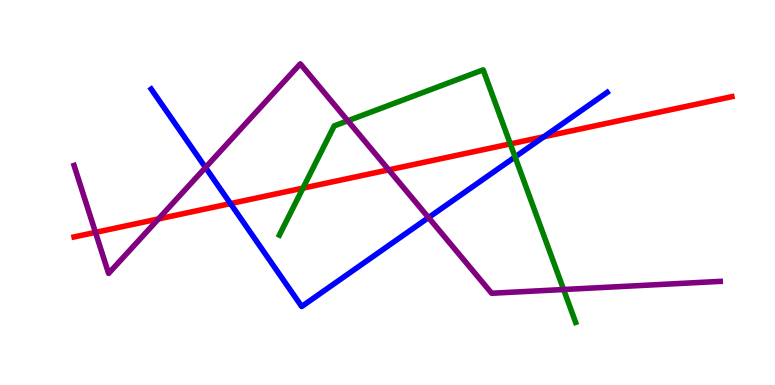[{'lines': ['blue', 'red'], 'intersections': [{'x': 2.97, 'y': 4.71}, {'x': 7.02, 'y': 6.45}]}, {'lines': ['green', 'red'], 'intersections': [{'x': 3.91, 'y': 5.11}, {'x': 6.58, 'y': 6.26}]}, {'lines': ['purple', 'red'], 'intersections': [{'x': 1.23, 'y': 3.96}, {'x': 2.04, 'y': 4.31}, {'x': 5.02, 'y': 5.59}]}, {'lines': ['blue', 'green'], 'intersections': [{'x': 6.65, 'y': 5.92}]}, {'lines': ['blue', 'purple'], 'intersections': [{'x': 2.65, 'y': 5.65}, {'x': 5.53, 'y': 4.35}]}, {'lines': ['green', 'purple'], 'intersections': [{'x': 4.49, 'y': 6.86}, {'x': 7.27, 'y': 2.48}]}]